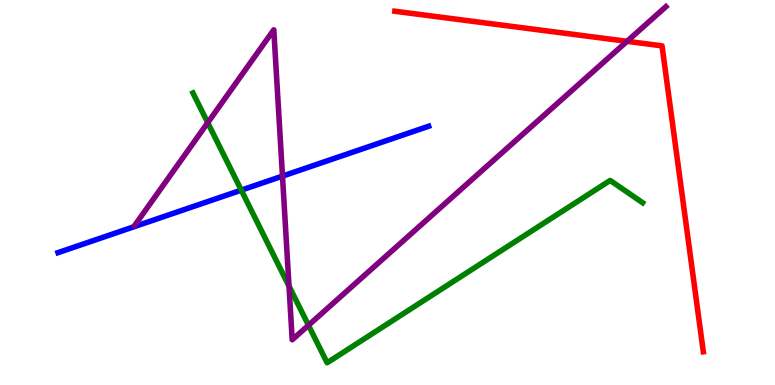[{'lines': ['blue', 'red'], 'intersections': []}, {'lines': ['green', 'red'], 'intersections': []}, {'lines': ['purple', 'red'], 'intersections': [{'x': 8.09, 'y': 8.93}]}, {'lines': ['blue', 'green'], 'intersections': [{'x': 3.11, 'y': 5.06}]}, {'lines': ['blue', 'purple'], 'intersections': [{'x': 3.64, 'y': 5.43}]}, {'lines': ['green', 'purple'], 'intersections': [{'x': 2.68, 'y': 6.81}, {'x': 3.73, 'y': 2.57}, {'x': 3.98, 'y': 1.55}]}]